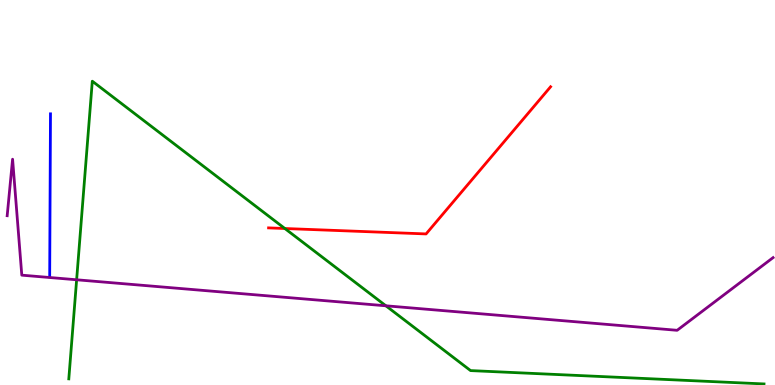[{'lines': ['blue', 'red'], 'intersections': []}, {'lines': ['green', 'red'], 'intersections': [{'x': 3.68, 'y': 4.06}]}, {'lines': ['purple', 'red'], 'intersections': []}, {'lines': ['blue', 'green'], 'intersections': []}, {'lines': ['blue', 'purple'], 'intersections': []}, {'lines': ['green', 'purple'], 'intersections': [{'x': 0.989, 'y': 2.73}, {'x': 4.98, 'y': 2.06}]}]